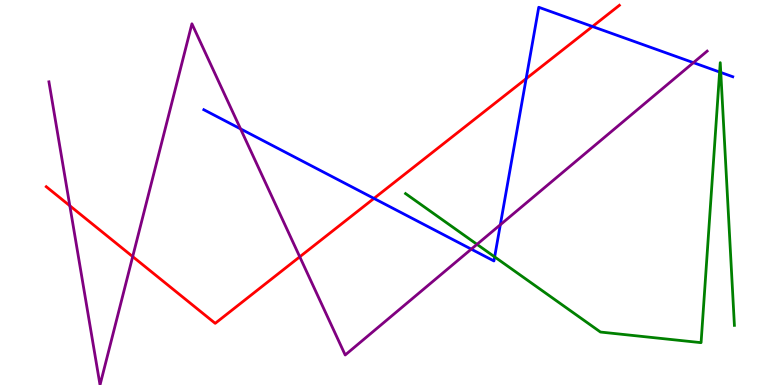[{'lines': ['blue', 'red'], 'intersections': [{'x': 4.83, 'y': 4.85}, {'x': 6.79, 'y': 7.96}, {'x': 7.64, 'y': 9.31}]}, {'lines': ['green', 'red'], 'intersections': []}, {'lines': ['purple', 'red'], 'intersections': [{'x': 0.901, 'y': 4.66}, {'x': 1.71, 'y': 3.34}, {'x': 3.87, 'y': 3.33}]}, {'lines': ['blue', 'green'], 'intersections': [{'x': 6.38, 'y': 3.33}, {'x': 9.29, 'y': 8.13}, {'x': 9.3, 'y': 8.12}]}, {'lines': ['blue', 'purple'], 'intersections': [{'x': 3.1, 'y': 6.65}, {'x': 6.08, 'y': 3.53}, {'x': 6.46, 'y': 4.16}, {'x': 8.95, 'y': 8.37}]}, {'lines': ['green', 'purple'], 'intersections': [{'x': 6.15, 'y': 3.65}]}]